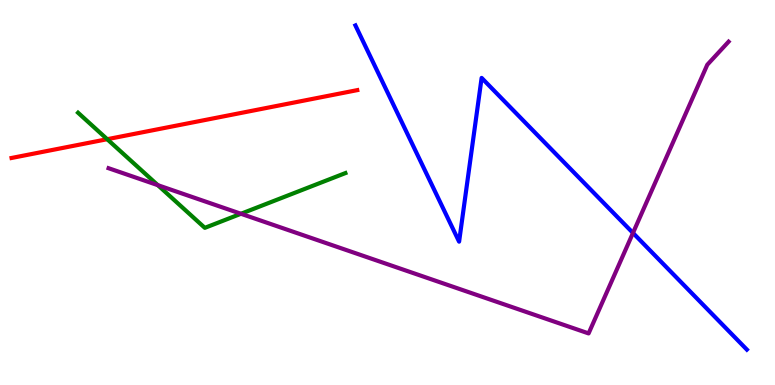[{'lines': ['blue', 'red'], 'intersections': []}, {'lines': ['green', 'red'], 'intersections': [{'x': 1.38, 'y': 6.38}]}, {'lines': ['purple', 'red'], 'intersections': []}, {'lines': ['blue', 'green'], 'intersections': []}, {'lines': ['blue', 'purple'], 'intersections': [{'x': 8.17, 'y': 3.95}]}, {'lines': ['green', 'purple'], 'intersections': [{'x': 2.04, 'y': 5.19}, {'x': 3.11, 'y': 4.45}]}]